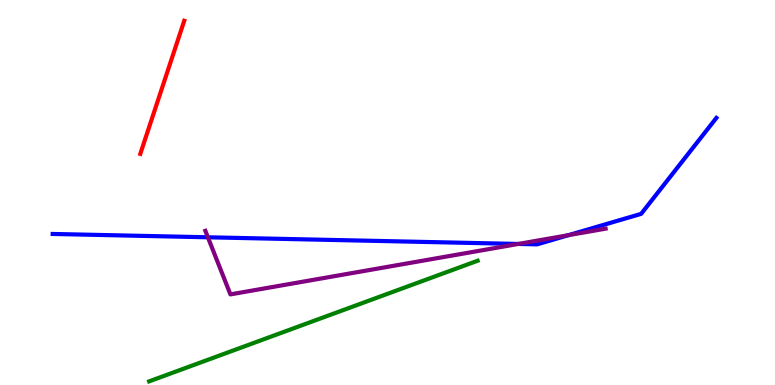[{'lines': ['blue', 'red'], 'intersections': []}, {'lines': ['green', 'red'], 'intersections': []}, {'lines': ['purple', 'red'], 'intersections': []}, {'lines': ['blue', 'green'], 'intersections': []}, {'lines': ['blue', 'purple'], 'intersections': [{'x': 2.68, 'y': 3.84}, {'x': 6.69, 'y': 3.66}, {'x': 7.33, 'y': 3.89}]}, {'lines': ['green', 'purple'], 'intersections': []}]